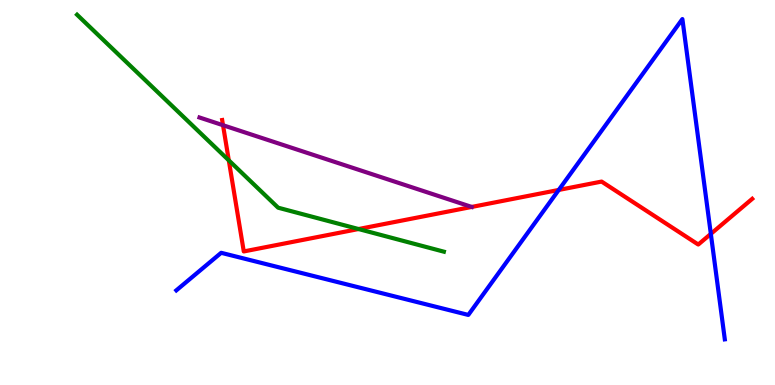[{'lines': ['blue', 'red'], 'intersections': [{'x': 7.21, 'y': 5.07}, {'x': 9.17, 'y': 3.93}]}, {'lines': ['green', 'red'], 'intersections': [{'x': 2.95, 'y': 5.84}, {'x': 4.63, 'y': 4.05}]}, {'lines': ['purple', 'red'], 'intersections': [{'x': 2.88, 'y': 6.75}, {'x': 6.09, 'y': 4.63}]}, {'lines': ['blue', 'green'], 'intersections': []}, {'lines': ['blue', 'purple'], 'intersections': []}, {'lines': ['green', 'purple'], 'intersections': []}]